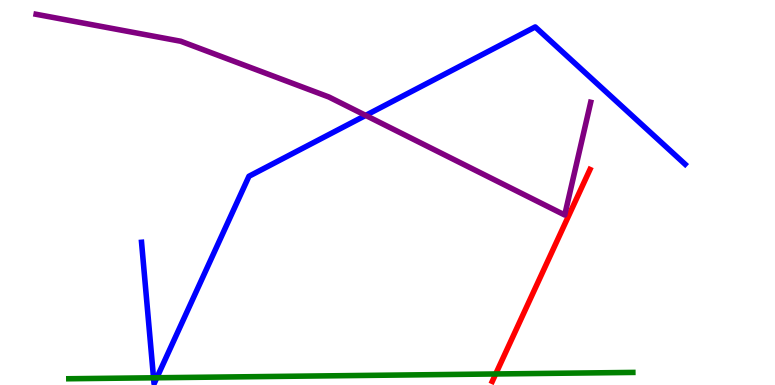[{'lines': ['blue', 'red'], 'intersections': []}, {'lines': ['green', 'red'], 'intersections': [{'x': 6.4, 'y': 0.287}]}, {'lines': ['purple', 'red'], 'intersections': []}, {'lines': ['blue', 'green'], 'intersections': [{'x': 1.98, 'y': 0.187}, {'x': 2.02, 'y': 0.188}]}, {'lines': ['blue', 'purple'], 'intersections': [{'x': 4.72, 'y': 7.0}]}, {'lines': ['green', 'purple'], 'intersections': []}]